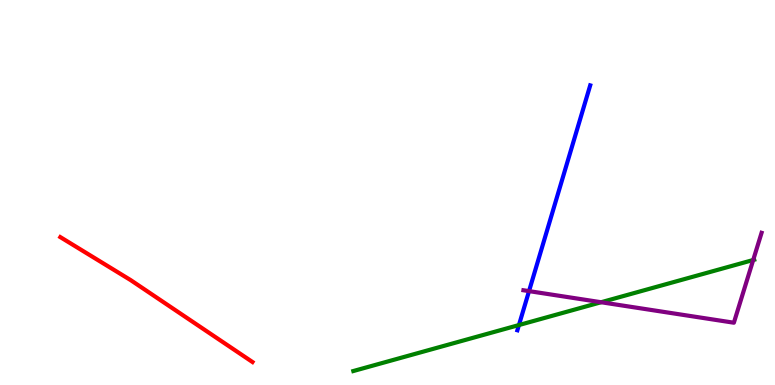[{'lines': ['blue', 'red'], 'intersections': []}, {'lines': ['green', 'red'], 'intersections': []}, {'lines': ['purple', 'red'], 'intersections': []}, {'lines': ['blue', 'green'], 'intersections': [{'x': 6.7, 'y': 1.56}]}, {'lines': ['blue', 'purple'], 'intersections': [{'x': 6.83, 'y': 2.44}]}, {'lines': ['green', 'purple'], 'intersections': [{'x': 7.76, 'y': 2.15}, {'x': 9.72, 'y': 3.25}]}]